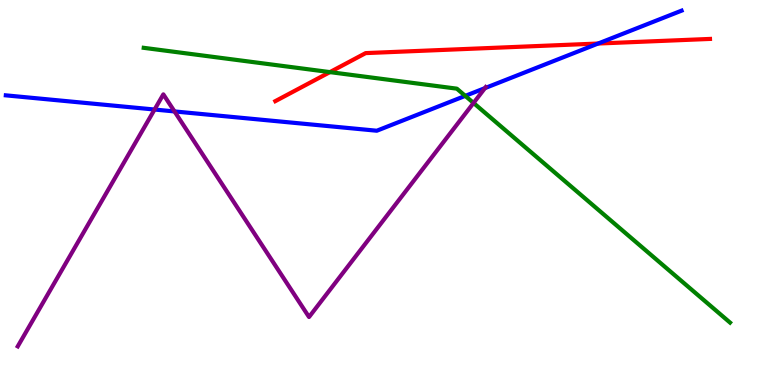[{'lines': ['blue', 'red'], 'intersections': [{'x': 7.72, 'y': 8.87}]}, {'lines': ['green', 'red'], 'intersections': [{'x': 4.26, 'y': 8.13}]}, {'lines': ['purple', 'red'], 'intersections': []}, {'lines': ['blue', 'green'], 'intersections': [{'x': 6.0, 'y': 7.51}]}, {'lines': ['blue', 'purple'], 'intersections': [{'x': 1.99, 'y': 7.15}, {'x': 2.25, 'y': 7.11}, {'x': 6.26, 'y': 7.71}]}, {'lines': ['green', 'purple'], 'intersections': [{'x': 6.11, 'y': 7.33}]}]